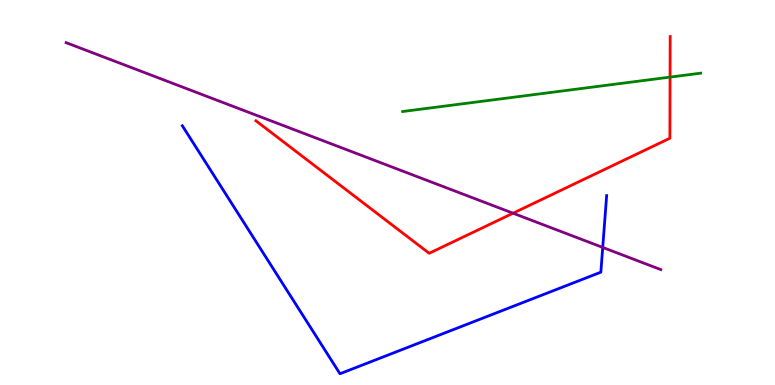[{'lines': ['blue', 'red'], 'intersections': []}, {'lines': ['green', 'red'], 'intersections': [{'x': 8.65, 'y': 8.0}]}, {'lines': ['purple', 'red'], 'intersections': [{'x': 6.62, 'y': 4.46}]}, {'lines': ['blue', 'green'], 'intersections': []}, {'lines': ['blue', 'purple'], 'intersections': [{'x': 7.78, 'y': 3.57}]}, {'lines': ['green', 'purple'], 'intersections': []}]